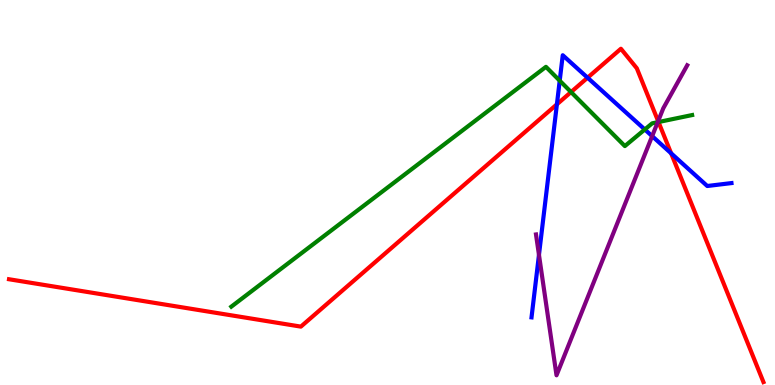[{'lines': ['blue', 'red'], 'intersections': [{'x': 7.19, 'y': 7.29}, {'x': 7.58, 'y': 7.98}, {'x': 8.66, 'y': 6.02}]}, {'lines': ['green', 'red'], 'intersections': [{'x': 7.37, 'y': 7.61}, {'x': 8.5, 'y': 6.83}]}, {'lines': ['purple', 'red'], 'intersections': [{'x': 8.49, 'y': 6.85}]}, {'lines': ['blue', 'green'], 'intersections': [{'x': 7.22, 'y': 7.9}, {'x': 8.32, 'y': 6.64}]}, {'lines': ['blue', 'purple'], 'intersections': [{'x': 6.95, 'y': 3.38}, {'x': 8.41, 'y': 6.46}]}, {'lines': ['green', 'purple'], 'intersections': [{'x': 8.49, 'y': 6.83}]}]